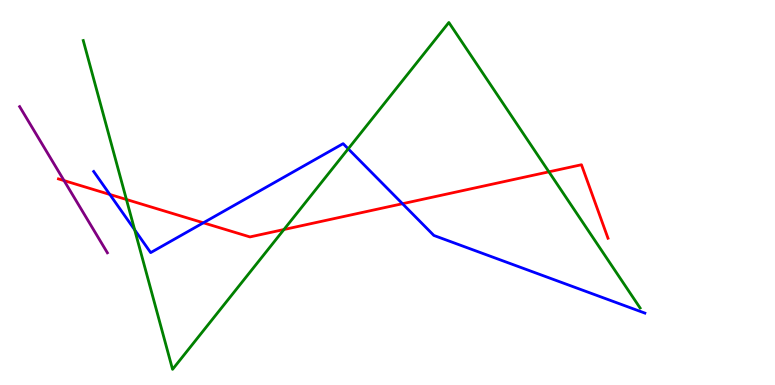[{'lines': ['blue', 'red'], 'intersections': [{'x': 1.42, 'y': 4.95}, {'x': 2.62, 'y': 4.21}, {'x': 5.19, 'y': 4.71}]}, {'lines': ['green', 'red'], 'intersections': [{'x': 1.63, 'y': 4.82}, {'x': 3.66, 'y': 4.04}, {'x': 7.08, 'y': 5.54}]}, {'lines': ['purple', 'red'], 'intersections': [{'x': 0.826, 'y': 5.31}]}, {'lines': ['blue', 'green'], 'intersections': [{'x': 1.74, 'y': 4.03}, {'x': 4.49, 'y': 6.13}]}, {'lines': ['blue', 'purple'], 'intersections': []}, {'lines': ['green', 'purple'], 'intersections': []}]